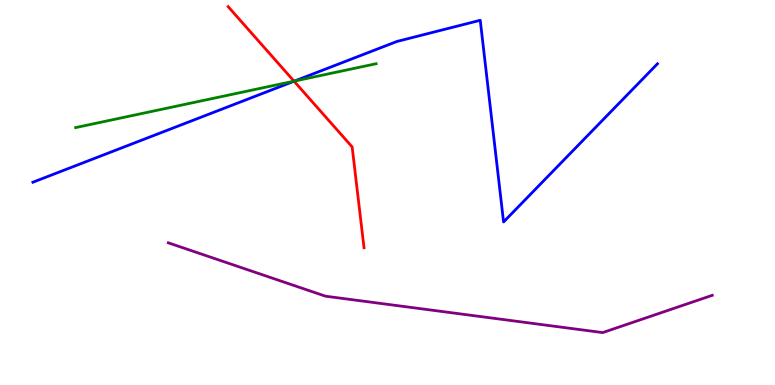[{'lines': ['blue', 'red'], 'intersections': [{'x': 3.79, 'y': 7.89}]}, {'lines': ['green', 'red'], 'intersections': [{'x': 3.79, 'y': 7.89}]}, {'lines': ['purple', 'red'], 'intersections': []}, {'lines': ['blue', 'green'], 'intersections': [{'x': 3.8, 'y': 7.89}]}, {'lines': ['blue', 'purple'], 'intersections': []}, {'lines': ['green', 'purple'], 'intersections': []}]